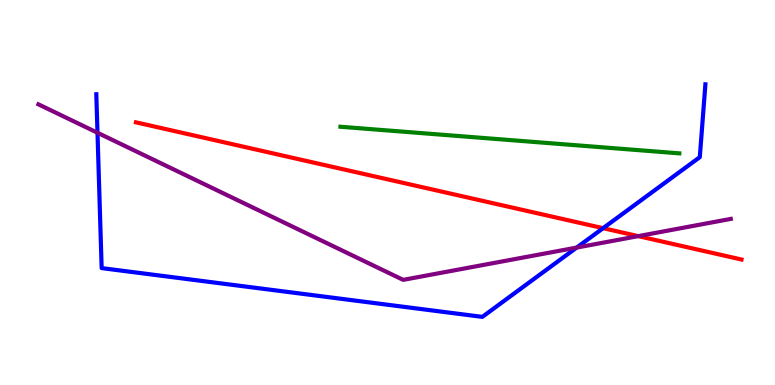[{'lines': ['blue', 'red'], 'intersections': [{'x': 7.78, 'y': 4.07}]}, {'lines': ['green', 'red'], 'intersections': []}, {'lines': ['purple', 'red'], 'intersections': [{'x': 8.24, 'y': 3.87}]}, {'lines': ['blue', 'green'], 'intersections': []}, {'lines': ['blue', 'purple'], 'intersections': [{'x': 1.26, 'y': 6.55}, {'x': 7.44, 'y': 3.57}]}, {'lines': ['green', 'purple'], 'intersections': []}]